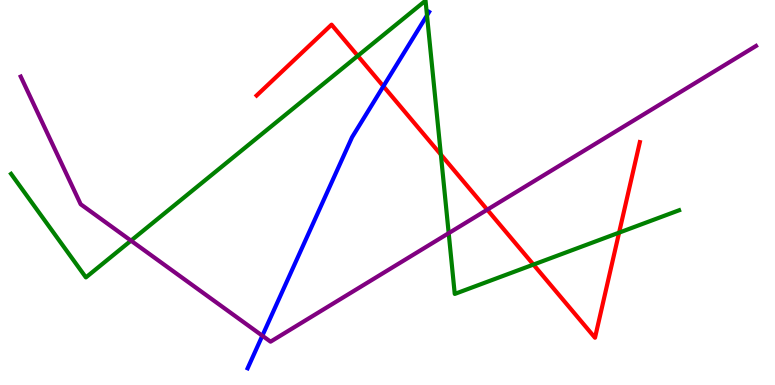[{'lines': ['blue', 'red'], 'intersections': [{'x': 4.95, 'y': 7.76}]}, {'lines': ['green', 'red'], 'intersections': [{'x': 4.62, 'y': 8.55}, {'x': 5.69, 'y': 5.99}, {'x': 6.88, 'y': 3.13}, {'x': 7.99, 'y': 3.96}]}, {'lines': ['purple', 'red'], 'intersections': [{'x': 6.29, 'y': 4.55}]}, {'lines': ['blue', 'green'], 'intersections': [{'x': 5.51, 'y': 9.6}]}, {'lines': ['blue', 'purple'], 'intersections': [{'x': 3.39, 'y': 1.28}]}, {'lines': ['green', 'purple'], 'intersections': [{'x': 1.69, 'y': 3.75}, {'x': 5.79, 'y': 3.94}]}]